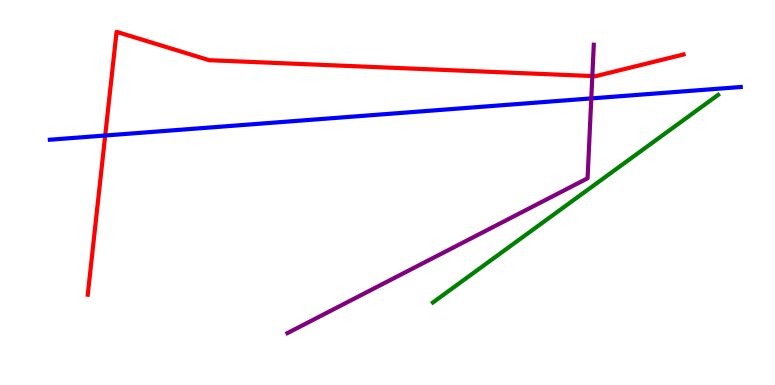[{'lines': ['blue', 'red'], 'intersections': [{'x': 1.36, 'y': 6.48}]}, {'lines': ['green', 'red'], 'intersections': []}, {'lines': ['purple', 'red'], 'intersections': [{'x': 7.64, 'y': 8.02}]}, {'lines': ['blue', 'green'], 'intersections': []}, {'lines': ['blue', 'purple'], 'intersections': [{'x': 7.63, 'y': 7.44}]}, {'lines': ['green', 'purple'], 'intersections': []}]